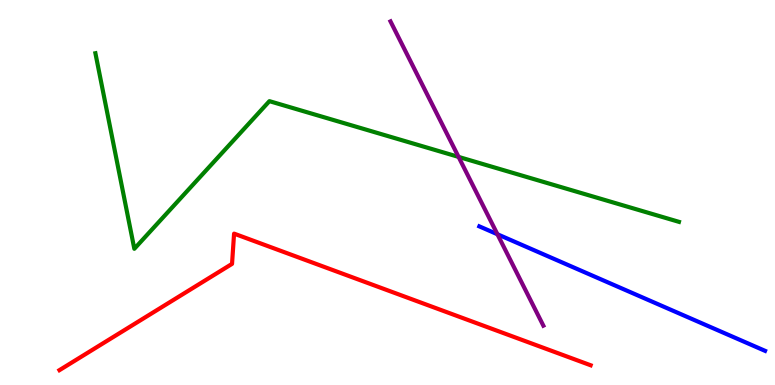[{'lines': ['blue', 'red'], 'intersections': []}, {'lines': ['green', 'red'], 'intersections': []}, {'lines': ['purple', 'red'], 'intersections': []}, {'lines': ['blue', 'green'], 'intersections': []}, {'lines': ['blue', 'purple'], 'intersections': [{'x': 6.42, 'y': 3.92}]}, {'lines': ['green', 'purple'], 'intersections': [{'x': 5.92, 'y': 5.92}]}]